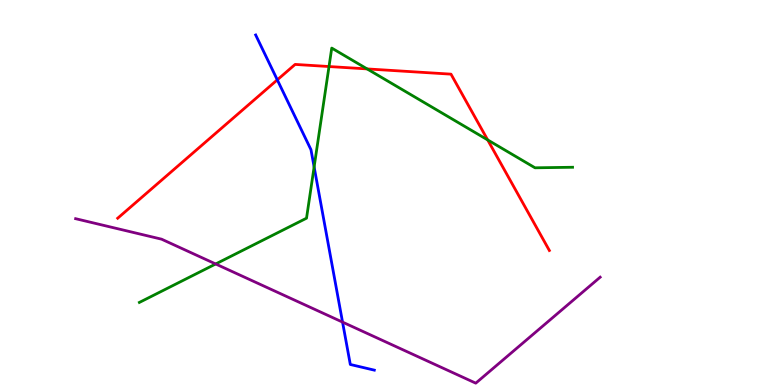[{'lines': ['blue', 'red'], 'intersections': [{'x': 3.58, 'y': 7.93}]}, {'lines': ['green', 'red'], 'intersections': [{'x': 4.25, 'y': 8.27}, {'x': 4.74, 'y': 8.21}, {'x': 6.29, 'y': 6.37}]}, {'lines': ['purple', 'red'], 'intersections': []}, {'lines': ['blue', 'green'], 'intersections': [{'x': 4.05, 'y': 5.66}]}, {'lines': ['blue', 'purple'], 'intersections': [{'x': 4.42, 'y': 1.63}]}, {'lines': ['green', 'purple'], 'intersections': [{'x': 2.78, 'y': 3.14}]}]